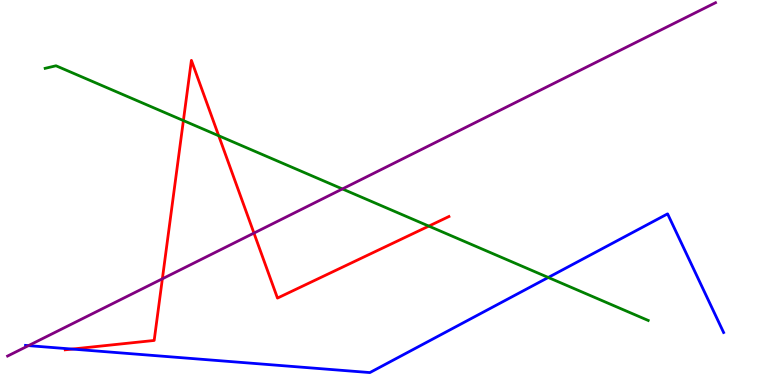[{'lines': ['blue', 'red'], 'intersections': [{'x': 0.931, 'y': 0.933}]}, {'lines': ['green', 'red'], 'intersections': [{'x': 2.37, 'y': 6.87}, {'x': 2.82, 'y': 6.47}, {'x': 5.53, 'y': 4.13}]}, {'lines': ['purple', 'red'], 'intersections': [{'x': 2.1, 'y': 2.76}, {'x': 3.28, 'y': 3.95}]}, {'lines': ['blue', 'green'], 'intersections': [{'x': 7.07, 'y': 2.79}]}, {'lines': ['blue', 'purple'], 'intersections': [{'x': 0.368, 'y': 1.02}]}, {'lines': ['green', 'purple'], 'intersections': [{'x': 4.42, 'y': 5.09}]}]